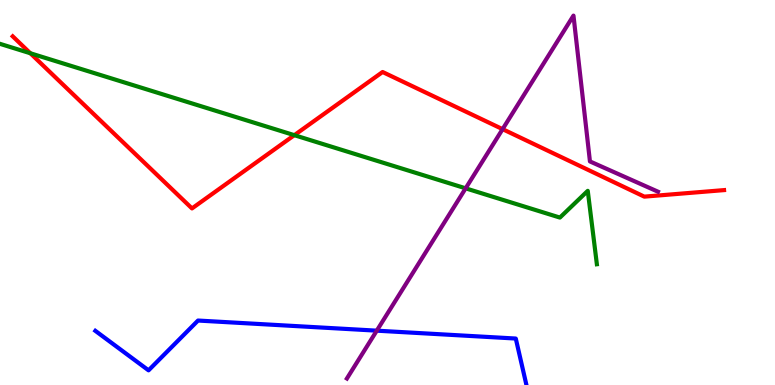[{'lines': ['blue', 'red'], 'intersections': []}, {'lines': ['green', 'red'], 'intersections': [{'x': 0.392, 'y': 8.62}, {'x': 3.8, 'y': 6.49}]}, {'lines': ['purple', 'red'], 'intersections': [{'x': 6.49, 'y': 6.65}]}, {'lines': ['blue', 'green'], 'intersections': []}, {'lines': ['blue', 'purple'], 'intersections': [{'x': 4.86, 'y': 1.41}]}, {'lines': ['green', 'purple'], 'intersections': [{'x': 6.01, 'y': 5.11}]}]